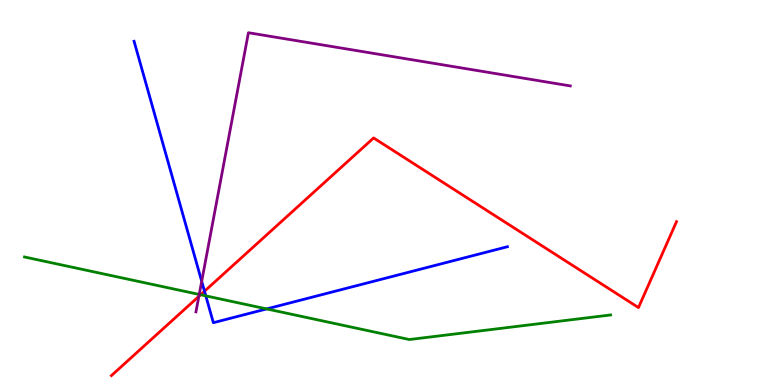[{'lines': ['blue', 'red'], 'intersections': [{'x': 2.64, 'y': 2.44}]}, {'lines': ['green', 'red'], 'intersections': [{'x': 2.59, 'y': 2.34}]}, {'lines': ['purple', 'red'], 'intersections': [{'x': 2.57, 'y': 2.3}]}, {'lines': ['blue', 'green'], 'intersections': [{'x': 2.66, 'y': 2.32}, {'x': 3.44, 'y': 1.98}]}, {'lines': ['blue', 'purple'], 'intersections': [{'x': 2.6, 'y': 2.69}]}, {'lines': ['green', 'purple'], 'intersections': [{'x': 2.57, 'y': 2.35}]}]